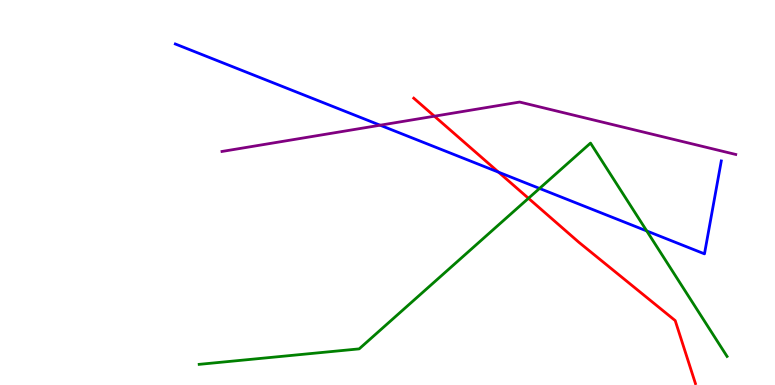[{'lines': ['blue', 'red'], 'intersections': [{'x': 6.43, 'y': 5.53}]}, {'lines': ['green', 'red'], 'intersections': [{'x': 6.82, 'y': 4.85}]}, {'lines': ['purple', 'red'], 'intersections': [{'x': 5.61, 'y': 6.98}]}, {'lines': ['blue', 'green'], 'intersections': [{'x': 6.96, 'y': 5.11}, {'x': 8.35, 'y': 4.0}]}, {'lines': ['blue', 'purple'], 'intersections': [{'x': 4.9, 'y': 6.75}]}, {'lines': ['green', 'purple'], 'intersections': []}]